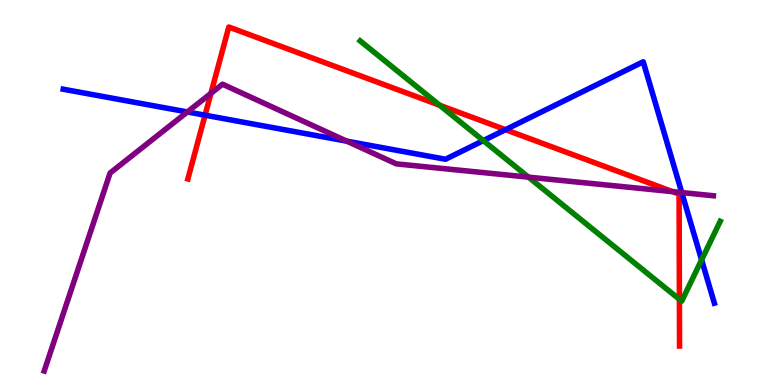[{'lines': ['blue', 'red'], 'intersections': [{'x': 2.65, 'y': 7.01}, {'x': 6.52, 'y': 6.63}]}, {'lines': ['green', 'red'], 'intersections': [{'x': 5.67, 'y': 7.27}, {'x': 8.77, 'y': 2.23}]}, {'lines': ['purple', 'red'], 'intersections': [{'x': 2.72, 'y': 7.58}, {'x': 8.68, 'y': 5.02}]}, {'lines': ['blue', 'green'], 'intersections': [{'x': 6.24, 'y': 6.35}, {'x': 9.05, 'y': 3.25}]}, {'lines': ['blue', 'purple'], 'intersections': [{'x': 2.42, 'y': 7.09}, {'x': 4.47, 'y': 6.33}, {'x': 8.8, 'y': 5.0}]}, {'lines': ['green', 'purple'], 'intersections': [{'x': 6.82, 'y': 5.4}]}]